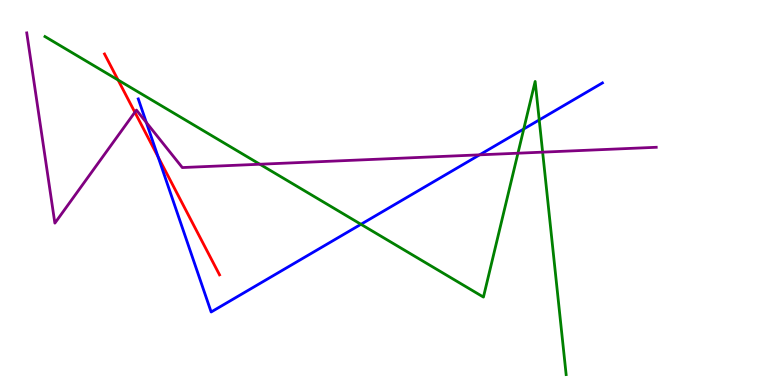[{'lines': ['blue', 'red'], 'intersections': [{'x': 2.04, 'y': 5.93}]}, {'lines': ['green', 'red'], 'intersections': [{'x': 1.52, 'y': 7.92}]}, {'lines': ['purple', 'red'], 'intersections': [{'x': 1.74, 'y': 7.08}]}, {'lines': ['blue', 'green'], 'intersections': [{'x': 4.66, 'y': 4.17}, {'x': 6.76, 'y': 6.65}, {'x': 6.96, 'y': 6.88}]}, {'lines': ['blue', 'purple'], 'intersections': [{'x': 1.89, 'y': 6.82}, {'x': 6.19, 'y': 5.98}]}, {'lines': ['green', 'purple'], 'intersections': [{'x': 3.35, 'y': 5.73}, {'x': 6.68, 'y': 6.02}, {'x': 7.0, 'y': 6.05}]}]